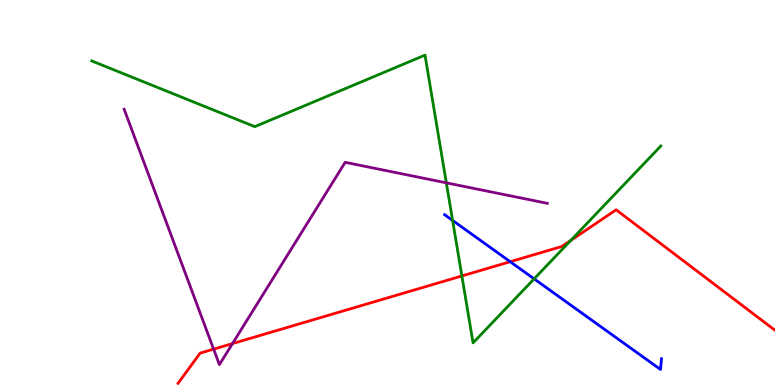[{'lines': ['blue', 'red'], 'intersections': [{'x': 6.58, 'y': 3.2}]}, {'lines': ['green', 'red'], 'intersections': [{'x': 5.96, 'y': 2.83}, {'x': 7.36, 'y': 3.76}]}, {'lines': ['purple', 'red'], 'intersections': [{'x': 2.76, 'y': 0.931}, {'x': 3.0, 'y': 1.08}]}, {'lines': ['blue', 'green'], 'intersections': [{'x': 5.84, 'y': 4.27}, {'x': 6.89, 'y': 2.76}]}, {'lines': ['blue', 'purple'], 'intersections': []}, {'lines': ['green', 'purple'], 'intersections': [{'x': 5.76, 'y': 5.25}]}]